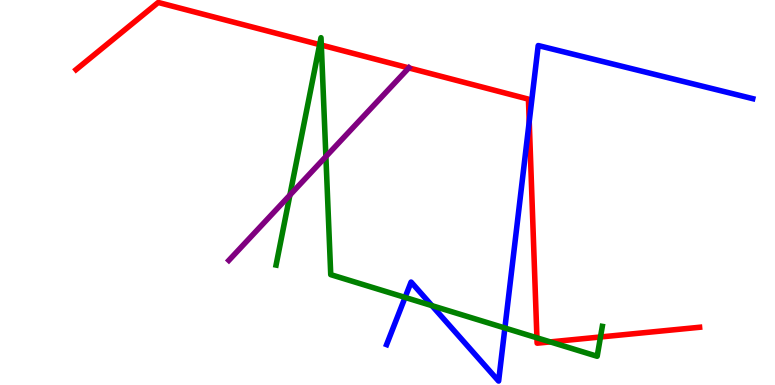[{'lines': ['blue', 'red'], 'intersections': [{'x': 6.83, 'y': 6.84}]}, {'lines': ['green', 'red'], 'intersections': [{'x': 4.12, 'y': 8.84}, {'x': 4.15, 'y': 8.83}, {'x': 6.93, 'y': 1.23}, {'x': 7.1, 'y': 1.12}, {'x': 7.75, 'y': 1.25}]}, {'lines': ['purple', 'red'], 'intersections': [{'x': 5.27, 'y': 8.24}]}, {'lines': ['blue', 'green'], 'intersections': [{'x': 5.23, 'y': 2.27}, {'x': 5.57, 'y': 2.06}, {'x': 6.51, 'y': 1.48}]}, {'lines': ['blue', 'purple'], 'intersections': []}, {'lines': ['green', 'purple'], 'intersections': [{'x': 3.74, 'y': 4.93}, {'x': 4.2, 'y': 5.93}]}]